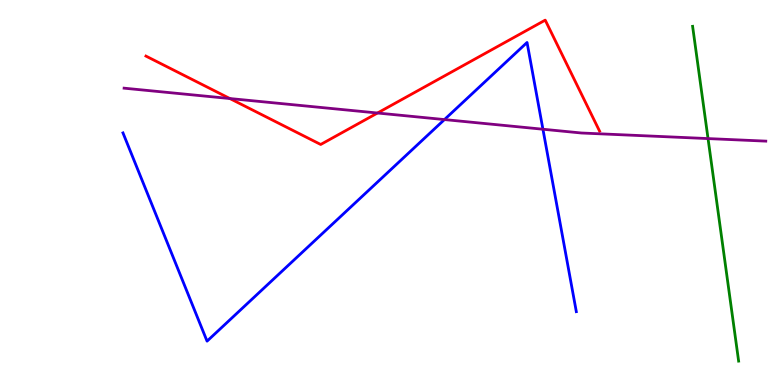[{'lines': ['blue', 'red'], 'intersections': []}, {'lines': ['green', 'red'], 'intersections': []}, {'lines': ['purple', 'red'], 'intersections': [{'x': 2.97, 'y': 7.44}, {'x': 4.87, 'y': 7.06}]}, {'lines': ['blue', 'green'], 'intersections': []}, {'lines': ['blue', 'purple'], 'intersections': [{'x': 5.73, 'y': 6.89}, {'x': 7.01, 'y': 6.64}]}, {'lines': ['green', 'purple'], 'intersections': [{'x': 9.14, 'y': 6.4}]}]